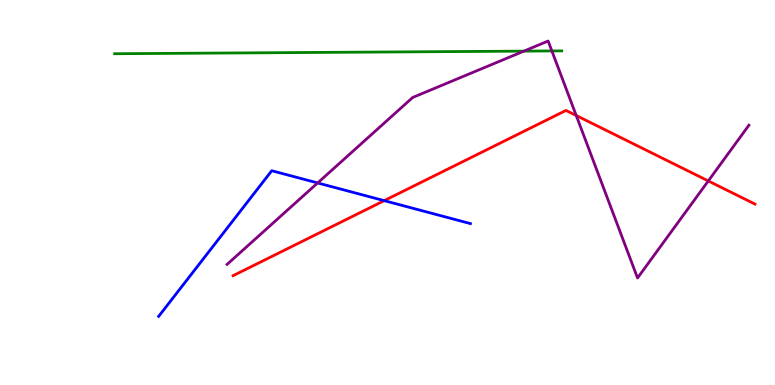[{'lines': ['blue', 'red'], 'intersections': [{'x': 4.96, 'y': 4.79}]}, {'lines': ['green', 'red'], 'intersections': []}, {'lines': ['purple', 'red'], 'intersections': [{'x': 7.44, 'y': 7.0}, {'x': 9.14, 'y': 5.3}]}, {'lines': ['blue', 'green'], 'intersections': []}, {'lines': ['blue', 'purple'], 'intersections': [{'x': 4.1, 'y': 5.25}]}, {'lines': ['green', 'purple'], 'intersections': [{'x': 6.76, 'y': 8.67}, {'x': 7.12, 'y': 8.68}]}]